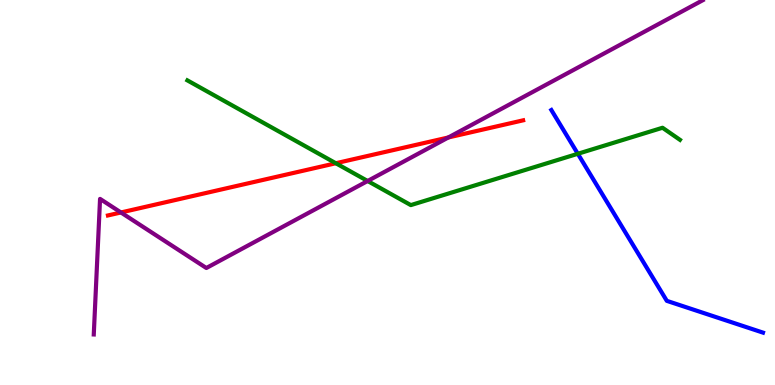[{'lines': ['blue', 'red'], 'intersections': []}, {'lines': ['green', 'red'], 'intersections': [{'x': 4.33, 'y': 5.76}]}, {'lines': ['purple', 'red'], 'intersections': [{'x': 1.56, 'y': 4.48}, {'x': 5.79, 'y': 6.43}]}, {'lines': ['blue', 'green'], 'intersections': [{'x': 7.46, 'y': 6.01}]}, {'lines': ['blue', 'purple'], 'intersections': []}, {'lines': ['green', 'purple'], 'intersections': [{'x': 4.74, 'y': 5.3}]}]